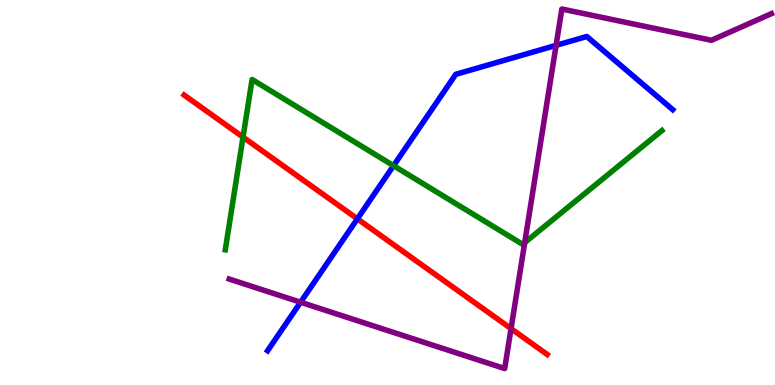[{'lines': ['blue', 'red'], 'intersections': [{'x': 4.61, 'y': 4.32}]}, {'lines': ['green', 'red'], 'intersections': [{'x': 3.14, 'y': 6.44}]}, {'lines': ['purple', 'red'], 'intersections': [{'x': 6.59, 'y': 1.46}]}, {'lines': ['blue', 'green'], 'intersections': [{'x': 5.08, 'y': 5.7}]}, {'lines': ['blue', 'purple'], 'intersections': [{'x': 3.88, 'y': 2.15}, {'x': 7.18, 'y': 8.82}]}, {'lines': ['green', 'purple'], 'intersections': [{'x': 6.77, 'y': 3.7}]}]